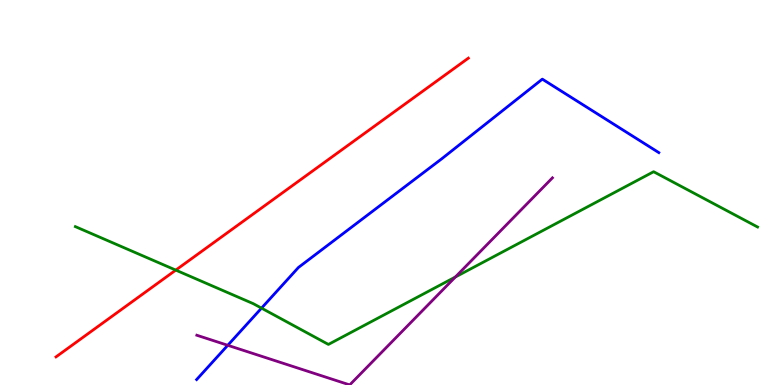[{'lines': ['blue', 'red'], 'intersections': []}, {'lines': ['green', 'red'], 'intersections': [{'x': 2.27, 'y': 2.98}]}, {'lines': ['purple', 'red'], 'intersections': []}, {'lines': ['blue', 'green'], 'intersections': [{'x': 3.37, 'y': 2.0}]}, {'lines': ['blue', 'purple'], 'intersections': [{'x': 2.94, 'y': 1.03}]}, {'lines': ['green', 'purple'], 'intersections': [{'x': 5.88, 'y': 2.8}]}]